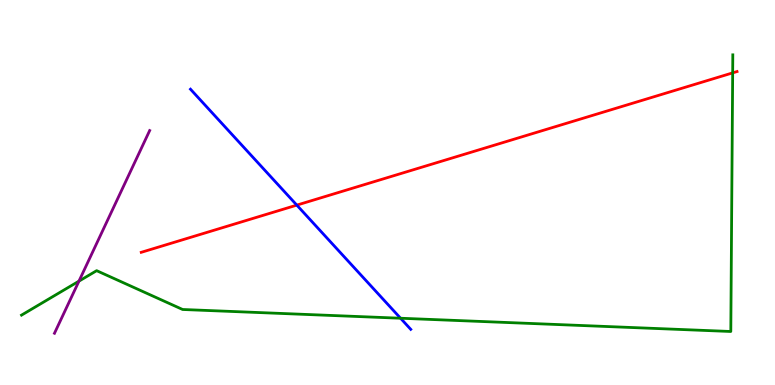[{'lines': ['blue', 'red'], 'intersections': [{'x': 3.83, 'y': 4.67}]}, {'lines': ['green', 'red'], 'intersections': [{'x': 9.45, 'y': 8.11}]}, {'lines': ['purple', 'red'], 'intersections': []}, {'lines': ['blue', 'green'], 'intersections': [{'x': 5.17, 'y': 1.73}]}, {'lines': ['blue', 'purple'], 'intersections': []}, {'lines': ['green', 'purple'], 'intersections': [{'x': 1.02, 'y': 2.7}]}]